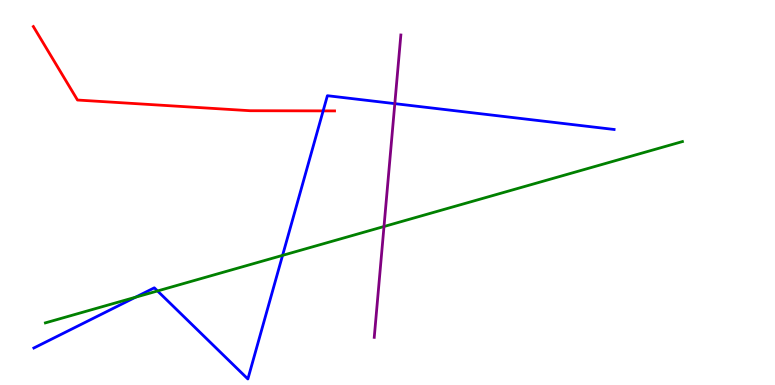[{'lines': ['blue', 'red'], 'intersections': [{'x': 4.17, 'y': 7.12}]}, {'lines': ['green', 'red'], 'intersections': []}, {'lines': ['purple', 'red'], 'intersections': []}, {'lines': ['blue', 'green'], 'intersections': [{'x': 1.75, 'y': 2.28}, {'x': 2.03, 'y': 2.44}, {'x': 3.65, 'y': 3.37}]}, {'lines': ['blue', 'purple'], 'intersections': [{'x': 5.09, 'y': 7.31}]}, {'lines': ['green', 'purple'], 'intersections': [{'x': 4.95, 'y': 4.12}]}]